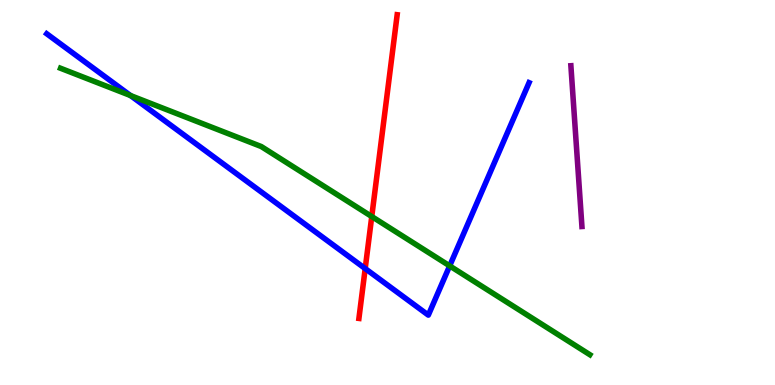[{'lines': ['blue', 'red'], 'intersections': [{'x': 4.71, 'y': 3.02}]}, {'lines': ['green', 'red'], 'intersections': [{'x': 4.8, 'y': 4.38}]}, {'lines': ['purple', 'red'], 'intersections': []}, {'lines': ['blue', 'green'], 'intersections': [{'x': 1.68, 'y': 7.52}, {'x': 5.8, 'y': 3.09}]}, {'lines': ['blue', 'purple'], 'intersections': []}, {'lines': ['green', 'purple'], 'intersections': []}]